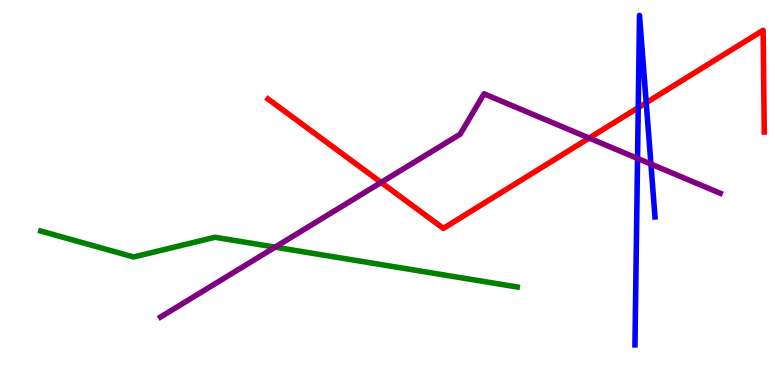[{'lines': ['blue', 'red'], 'intersections': [{'x': 8.24, 'y': 7.2}, {'x': 8.34, 'y': 7.33}]}, {'lines': ['green', 'red'], 'intersections': []}, {'lines': ['purple', 'red'], 'intersections': [{'x': 4.92, 'y': 5.26}, {'x': 7.6, 'y': 6.41}]}, {'lines': ['blue', 'green'], 'intersections': []}, {'lines': ['blue', 'purple'], 'intersections': [{'x': 8.23, 'y': 5.88}, {'x': 8.4, 'y': 5.74}]}, {'lines': ['green', 'purple'], 'intersections': [{'x': 3.55, 'y': 3.58}]}]